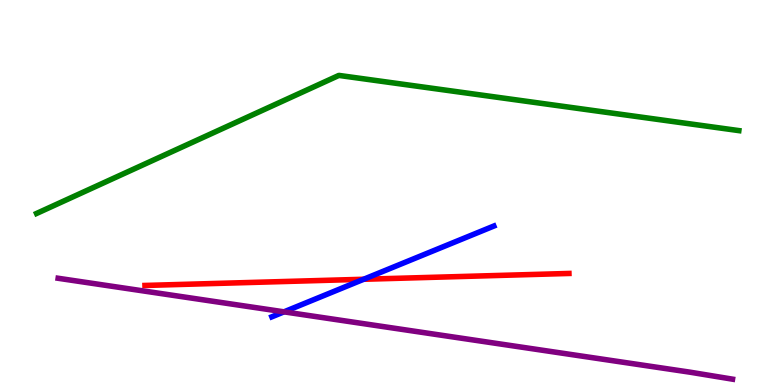[{'lines': ['blue', 'red'], 'intersections': [{'x': 4.69, 'y': 2.75}]}, {'lines': ['green', 'red'], 'intersections': []}, {'lines': ['purple', 'red'], 'intersections': []}, {'lines': ['blue', 'green'], 'intersections': []}, {'lines': ['blue', 'purple'], 'intersections': [{'x': 3.66, 'y': 1.9}]}, {'lines': ['green', 'purple'], 'intersections': []}]